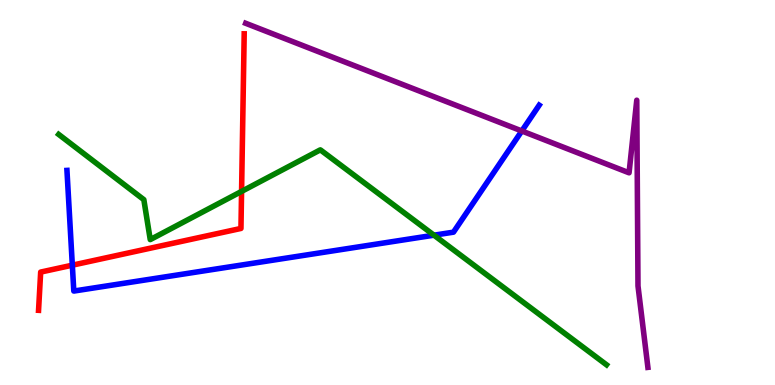[{'lines': ['blue', 'red'], 'intersections': [{'x': 0.933, 'y': 3.11}]}, {'lines': ['green', 'red'], 'intersections': [{'x': 3.12, 'y': 5.03}]}, {'lines': ['purple', 'red'], 'intersections': []}, {'lines': ['blue', 'green'], 'intersections': [{'x': 5.6, 'y': 3.89}]}, {'lines': ['blue', 'purple'], 'intersections': [{'x': 6.73, 'y': 6.6}]}, {'lines': ['green', 'purple'], 'intersections': []}]